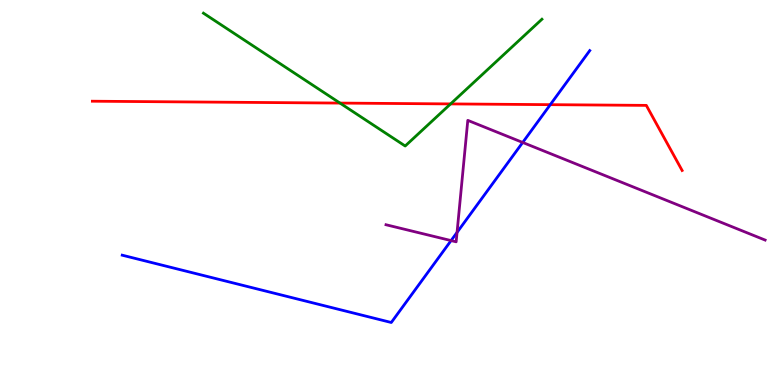[{'lines': ['blue', 'red'], 'intersections': [{'x': 7.1, 'y': 7.28}]}, {'lines': ['green', 'red'], 'intersections': [{'x': 4.39, 'y': 7.32}, {'x': 5.81, 'y': 7.3}]}, {'lines': ['purple', 'red'], 'intersections': []}, {'lines': ['blue', 'green'], 'intersections': []}, {'lines': ['blue', 'purple'], 'intersections': [{'x': 5.82, 'y': 3.75}, {'x': 5.9, 'y': 3.96}, {'x': 6.74, 'y': 6.3}]}, {'lines': ['green', 'purple'], 'intersections': []}]